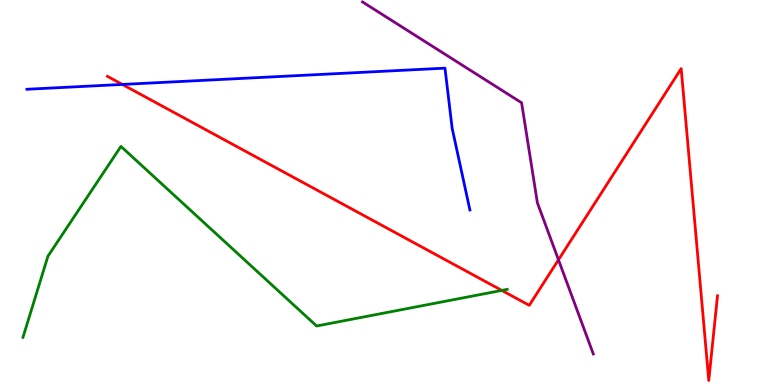[{'lines': ['blue', 'red'], 'intersections': [{'x': 1.58, 'y': 7.81}]}, {'lines': ['green', 'red'], 'intersections': [{'x': 6.47, 'y': 2.46}]}, {'lines': ['purple', 'red'], 'intersections': [{'x': 7.21, 'y': 3.25}]}, {'lines': ['blue', 'green'], 'intersections': []}, {'lines': ['blue', 'purple'], 'intersections': []}, {'lines': ['green', 'purple'], 'intersections': []}]